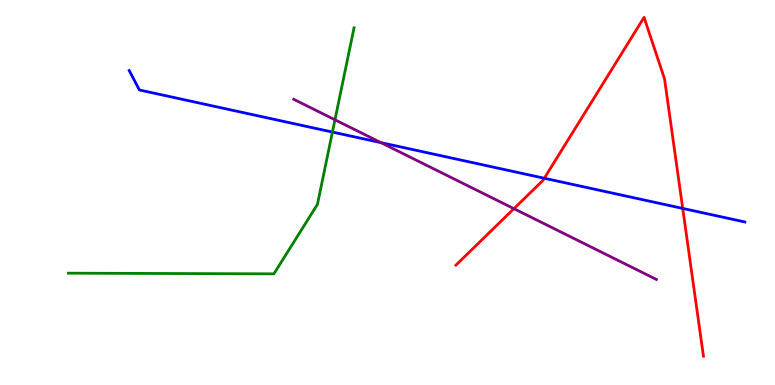[{'lines': ['blue', 'red'], 'intersections': [{'x': 7.02, 'y': 5.37}, {'x': 8.81, 'y': 4.59}]}, {'lines': ['green', 'red'], 'intersections': []}, {'lines': ['purple', 'red'], 'intersections': [{'x': 6.63, 'y': 4.58}]}, {'lines': ['blue', 'green'], 'intersections': [{'x': 4.29, 'y': 6.57}]}, {'lines': ['blue', 'purple'], 'intersections': [{'x': 4.92, 'y': 6.3}]}, {'lines': ['green', 'purple'], 'intersections': [{'x': 4.32, 'y': 6.89}]}]